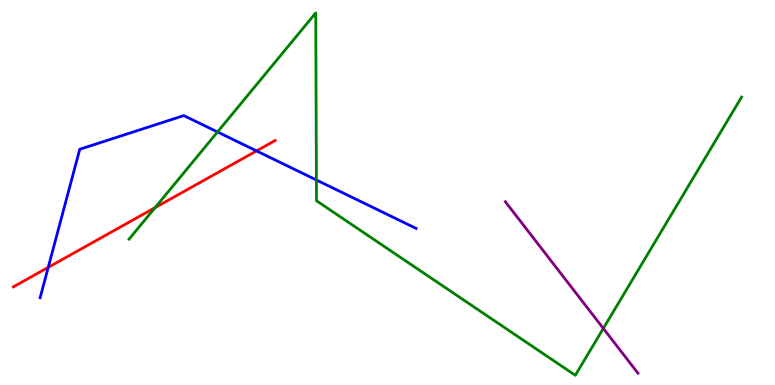[{'lines': ['blue', 'red'], 'intersections': [{'x': 0.622, 'y': 3.06}, {'x': 3.31, 'y': 6.08}]}, {'lines': ['green', 'red'], 'intersections': [{'x': 2.0, 'y': 4.61}]}, {'lines': ['purple', 'red'], 'intersections': []}, {'lines': ['blue', 'green'], 'intersections': [{'x': 2.81, 'y': 6.57}, {'x': 4.08, 'y': 5.32}]}, {'lines': ['blue', 'purple'], 'intersections': []}, {'lines': ['green', 'purple'], 'intersections': [{'x': 7.78, 'y': 1.47}]}]